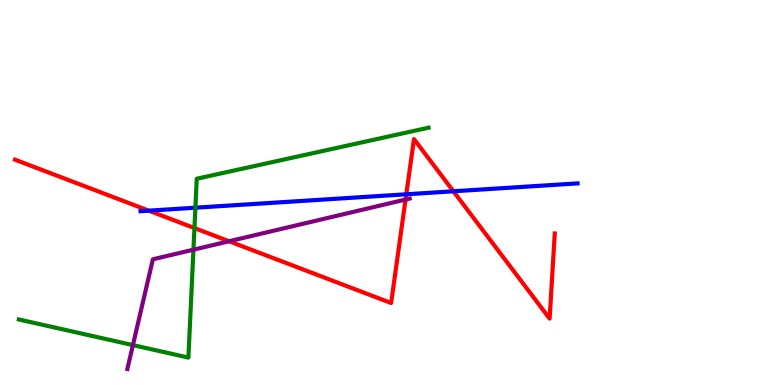[{'lines': ['blue', 'red'], 'intersections': [{'x': 1.92, 'y': 4.53}, {'x': 5.24, 'y': 4.95}, {'x': 5.85, 'y': 5.03}]}, {'lines': ['green', 'red'], 'intersections': [{'x': 2.51, 'y': 4.08}]}, {'lines': ['purple', 'red'], 'intersections': [{'x': 2.96, 'y': 3.73}, {'x': 5.23, 'y': 4.82}]}, {'lines': ['blue', 'green'], 'intersections': [{'x': 2.52, 'y': 4.61}]}, {'lines': ['blue', 'purple'], 'intersections': []}, {'lines': ['green', 'purple'], 'intersections': [{'x': 1.72, 'y': 1.04}, {'x': 2.5, 'y': 3.51}]}]